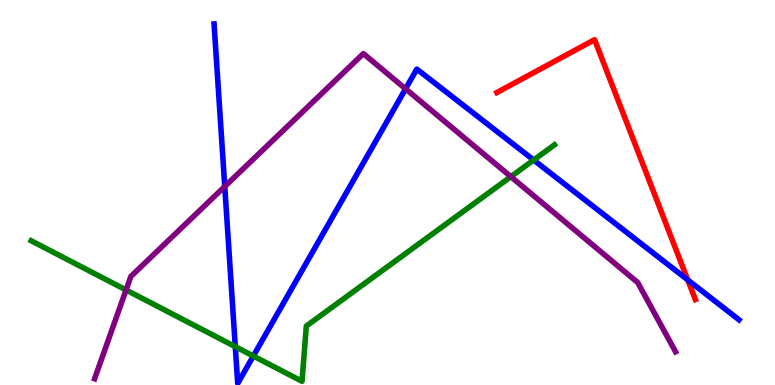[{'lines': ['blue', 'red'], 'intersections': [{'x': 8.87, 'y': 2.73}]}, {'lines': ['green', 'red'], 'intersections': []}, {'lines': ['purple', 'red'], 'intersections': []}, {'lines': ['blue', 'green'], 'intersections': [{'x': 3.04, 'y': 0.996}, {'x': 3.27, 'y': 0.753}, {'x': 6.89, 'y': 5.84}]}, {'lines': ['blue', 'purple'], 'intersections': [{'x': 2.9, 'y': 5.16}, {'x': 5.23, 'y': 7.69}]}, {'lines': ['green', 'purple'], 'intersections': [{'x': 1.63, 'y': 2.47}, {'x': 6.59, 'y': 5.41}]}]